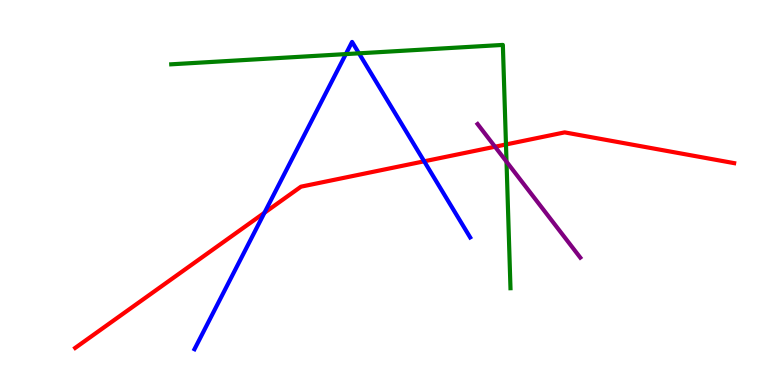[{'lines': ['blue', 'red'], 'intersections': [{'x': 3.41, 'y': 4.47}, {'x': 5.47, 'y': 5.81}]}, {'lines': ['green', 'red'], 'intersections': [{'x': 6.53, 'y': 6.25}]}, {'lines': ['purple', 'red'], 'intersections': [{'x': 6.39, 'y': 6.19}]}, {'lines': ['blue', 'green'], 'intersections': [{'x': 4.46, 'y': 8.59}, {'x': 4.63, 'y': 8.61}]}, {'lines': ['blue', 'purple'], 'intersections': []}, {'lines': ['green', 'purple'], 'intersections': [{'x': 6.54, 'y': 5.8}]}]